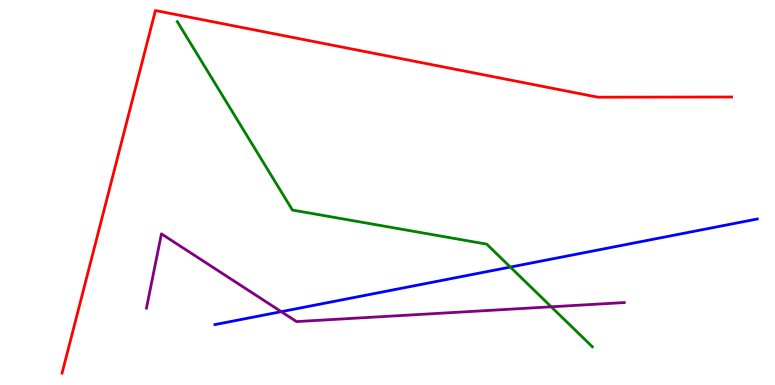[{'lines': ['blue', 'red'], 'intersections': []}, {'lines': ['green', 'red'], 'intersections': []}, {'lines': ['purple', 'red'], 'intersections': []}, {'lines': ['blue', 'green'], 'intersections': [{'x': 6.59, 'y': 3.06}]}, {'lines': ['blue', 'purple'], 'intersections': [{'x': 3.63, 'y': 1.9}]}, {'lines': ['green', 'purple'], 'intersections': [{'x': 7.11, 'y': 2.03}]}]